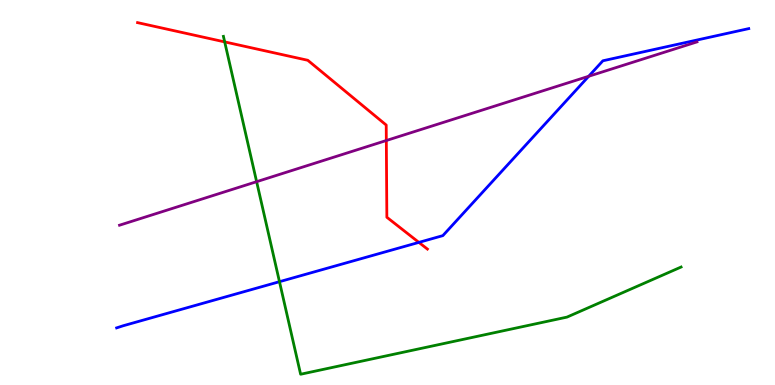[{'lines': ['blue', 'red'], 'intersections': [{'x': 5.4, 'y': 3.7}]}, {'lines': ['green', 'red'], 'intersections': [{'x': 2.9, 'y': 8.91}]}, {'lines': ['purple', 'red'], 'intersections': [{'x': 4.98, 'y': 6.35}]}, {'lines': ['blue', 'green'], 'intersections': [{'x': 3.61, 'y': 2.68}]}, {'lines': ['blue', 'purple'], 'intersections': [{'x': 7.6, 'y': 8.02}]}, {'lines': ['green', 'purple'], 'intersections': [{'x': 3.31, 'y': 5.28}]}]